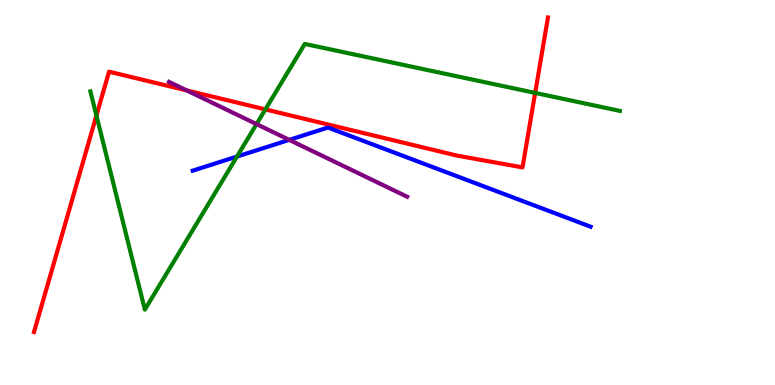[{'lines': ['blue', 'red'], 'intersections': []}, {'lines': ['green', 'red'], 'intersections': [{'x': 1.24, 'y': 7.0}, {'x': 3.42, 'y': 7.16}, {'x': 6.91, 'y': 7.59}]}, {'lines': ['purple', 'red'], 'intersections': [{'x': 2.41, 'y': 7.65}]}, {'lines': ['blue', 'green'], 'intersections': [{'x': 3.06, 'y': 5.93}]}, {'lines': ['blue', 'purple'], 'intersections': [{'x': 3.73, 'y': 6.37}]}, {'lines': ['green', 'purple'], 'intersections': [{'x': 3.31, 'y': 6.78}]}]